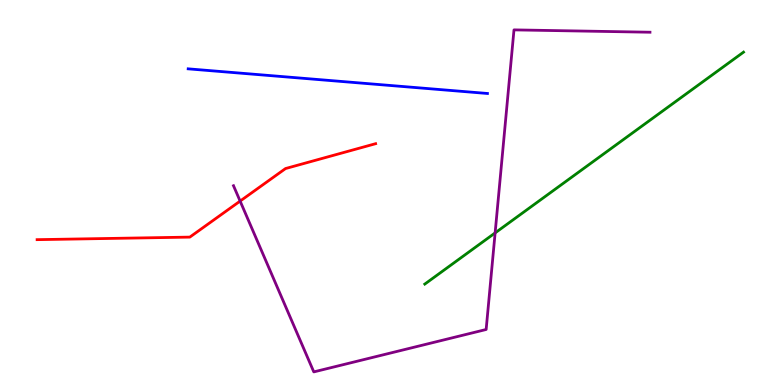[{'lines': ['blue', 'red'], 'intersections': []}, {'lines': ['green', 'red'], 'intersections': []}, {'lines': ['purple', 'red'], 'intersections': [{'x': 3.1, 'y': 4.78}]}, {'lines': ['blue', 'green'], 'intersections': []}, {'lines': ['blue', 'purple'], 'intersections': []}, {'lines': ['green', 'purple'], 'intersections': [{'x': 6.39, 'y': 3.95}]}]